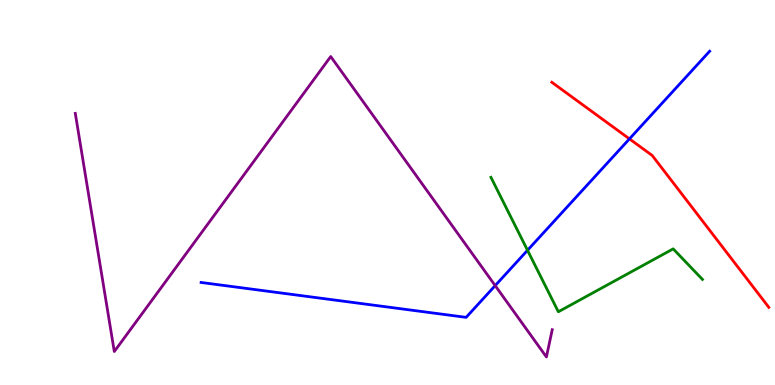[{'lines': ['blue', 'red'], 'intersections': [{'x': 8.12, 'y': 6.39}]}, {'lines': ['green', 'red'], 'intersections': []}, {'lines': ['purple', 'red'], 'intersections': []}, {'lines': ['blue', 'green'], 'intersections': [{'x': 6.81, 'y': 3.5}]}, {'lines': ['blue', 'purple'], 'intersections': [{'x': 6.39, 'y': 2.58}]}, {'lines': ['green', 'purple'], 'intersections': []}]